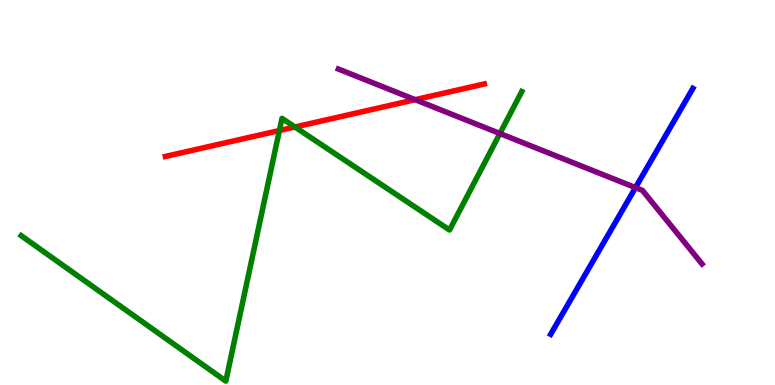[{'lines': ['blue', 'red'], 'intersections': []}, {'lines': ['green', 'red'], 'intersections': [{'x': 3.61, 'y': 6.61}, {'x': 3.81, 'y': 6.7}]}, {'lines': ['purple', 'red'], 'intersections': [{'x': 5.36, 'y': 7.41}]}, {'lines': ['blue', 'green'], 'intersections': []}, {'lines': ['blue', 'purple'], 'intersections': [{'x': 8.2, 'y': 5.13}]}, {'lines': ['green', 'purple'], 'intersections': [{'x': 6.45, 'y': 6.53}]}]